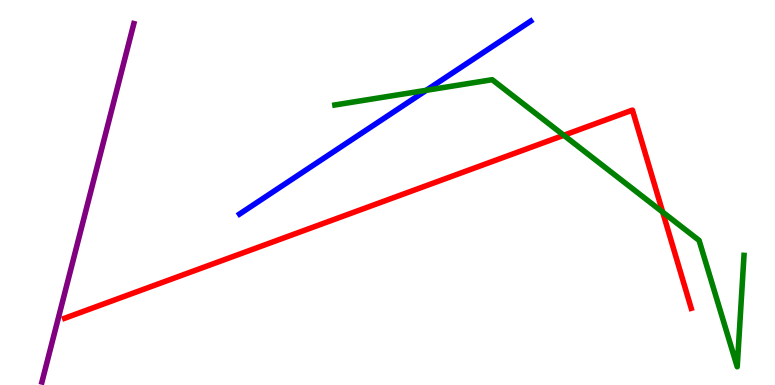[{'lines': ['blue', 'red'], 'intersections': []}, {'lines': ['green', 'red'], 'intersections': [{'x': 7.27, 'y': 6.49}, {'x': 8.55, 'y': 4.49}]}, {'lines': ['purple', 'red'], 'intersections': []}, {'lines': ['blue', 'green'], 'intersections': [{'x': 5.5, 'y': 7.65}]}, {'lines': ['blue', 'purple'], 'intersections': []}, {'lines': ['green', 'purple'], 'intersections': []}]